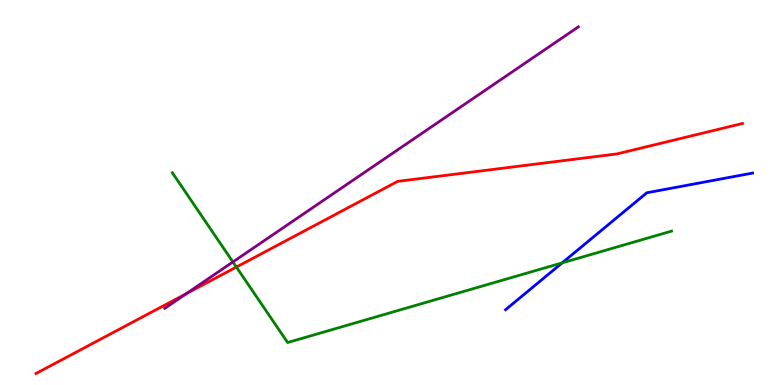[{'lines': ['blue', 'red'], 'intersections': []}, {'lines': ['green', 'red'], 'intersections': [{'x': 3.05, 'y': 3.06}]}, {'lines': ['purple', 'red'], 'intersections': [{'x': 2.41, 'y': 2.37}]}, {'lines': ['blue', 'green'], 'intersections': [{'x': 7.25, 'y': 3.17}]}, {'lines': ['blue', 'purple'], 'intersections': []}, {'lines': ['green', 'purple'], 'intersections': [{'x': 3.01, 'y': 3.2}]}]